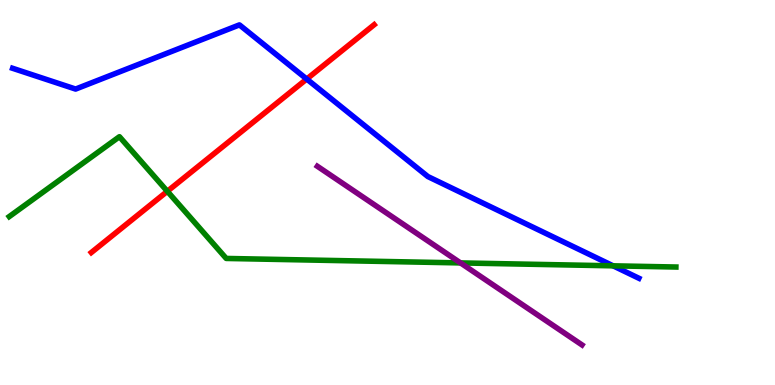[{'lines': ['blue', 'red'], 'intersections': [{'x': 3.96, 'y': 7.95}]}, {'lines': ['green', 'red'], 'intersections': [{'x': 2.16, 'y': 5.03}]}, {'lines': ['purple', 'red'], 'intersections': []}, {'lines': ['blue', 'green'], 'intersections': [{'x': 7.91, 'y': 3.1}]}, {'lines': ['blue', 'purple'], 'intersections': []}, {'lines': ['green', 'purple'], 'intersections': [{'x': 5.94, 'y': 3.17}]}]